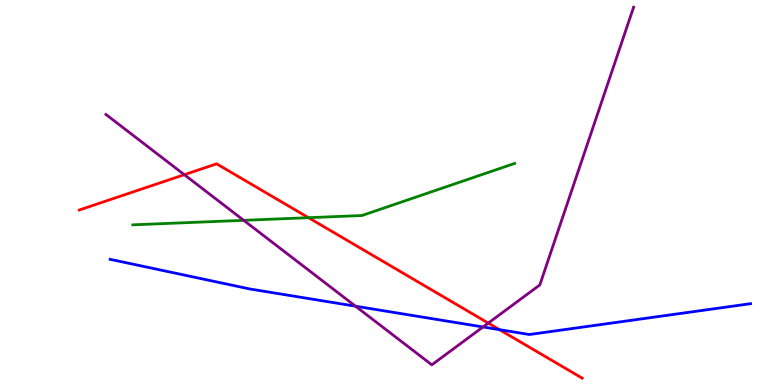[{'lines': ['blue', 'red'], 'intersections': [{'x': 6.44, 'y': 1.44}]}, {'lines': ['green', 'red'], 'intersections': [{'x': 3.98, 'y': 4.35}]}, {'lines': ['purple', 'red'], 'intersections': [{'x': 2.38, 'y': 5.46}, {'x': 6.3, 'y': 1.61}]}, {'lines': ['blue', 'green'], 'intersections': []}, {'lines': ['blue', 'purple'], 'intersections': [{'x': 4.59, 'y': 2.05}, {'x': 6.23, 'y': 1.51}]}, {'lines': ['green', 'purple'], 'intersections': [{'x': 3.14, 'y': 4.28}]}]